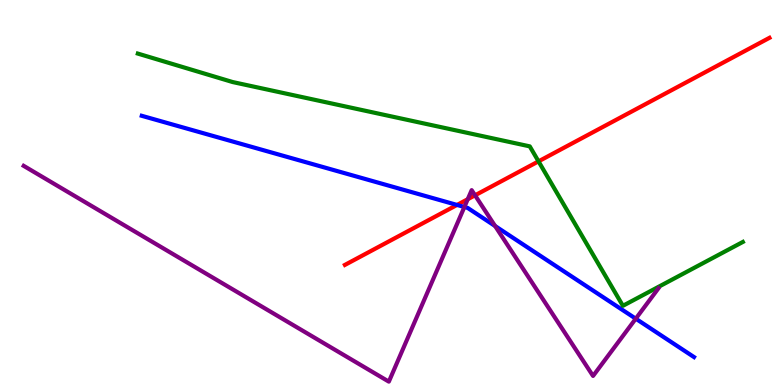[{'lines': ['blue', 'red'], 'intersections': [{'x': 5.9, 'y': 4.68}]}, {'lines': ['green', 'red'], 'intersections': [{'x': 6.95, 'y': 5.81}]}, {'lines': ['purple', 'red'], 'intersections': [{'x': 6.04, 'y': 4.83}, {'x': 6.13, 'y': 4.93}]}, {'lines': ['blue', 'green'], 'intersections': []}, {'lines': ['blue', 'purple'], 'intersections': [{'x': 5.99, 'y': 4.62}, {'x': 6.39, 'y': 4.13}, {'x': 8.2, 'y': 1.72}]}, {'lines': ['green', 'purple'], 'intersections': []}]